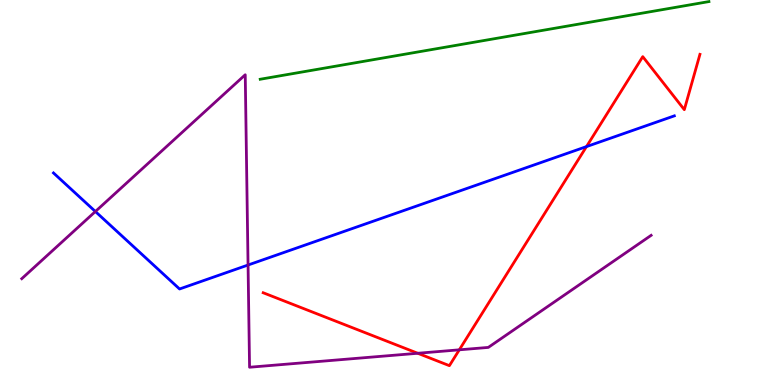[{'lines': ['blue', 'red'], 'intersections': [{'x': 7.57, 'y': 6.19}]}, {'lines': ['green', 'red'], 'intersections': []}, {'lines': ['purple', 'red'], 'intersections': [{'x': 5.39, 'y': 0.824}, {'x': 5.93, 'y': 0.914}]}, {'lines': ['blue', 'green'], 'intersections': []}, {'lines': ['blue', 'purple'], 'intersections': [{'x': 1.23, 'y': 4.51}, {'x': 3.2, 'y': 3.12}]}, {'lines': ['green', 'purple'], 'intersections': []}]